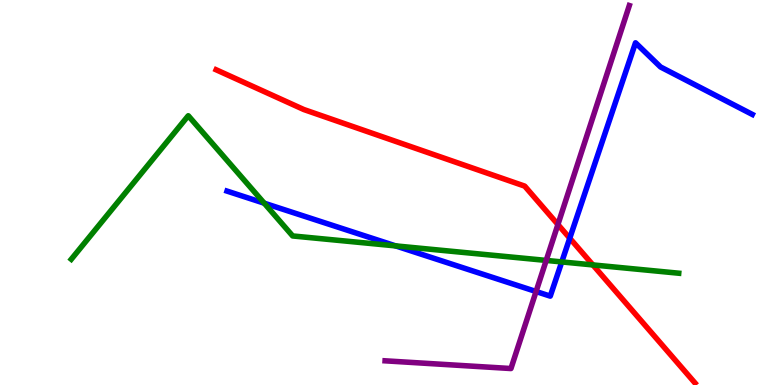[{'lines': ['blue', 'red'], 'intersections': [{'x': 7.35, 'y': 3.81}]}, {'lines': ['green', 'red'], 'intersections': [{'x': 7.65, 'y': 3.12}]}, {'lines': ['purple', 'red'], 'intersections': [{'x': 7.2, 'y': 4.17}]}, {'lines': ['blue', 'green'], 'intersections': [{'x': 3.41, 'y': 4.72}, {'x': 5.11, 'y': 3.61}, {'x': 7.25, 'y': 3.2}]}, {'lines': ['blue', 'purple'], 'intersections': [{'x': 6.92, 'y': 2.43}]}, {'lines': ['green', 'purple'], 'intersections': [{'x': 7.05, 'y': 3.24}]}]